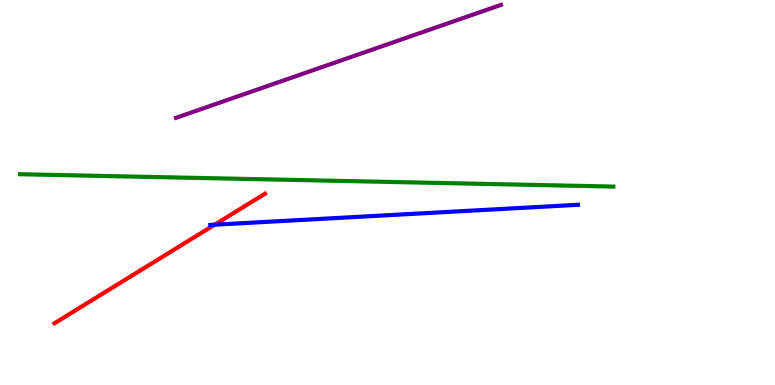[{'lines': ['blue', 'red'], 'intersections': [{'x': 2.77, 'y': 4.16}]}, {'lines': ['green', 'red'], 'intersections': []}, {'lines': ['purple', 'red'], 'intersections': []}, {'lines': ['blue', 'green'], 'intersections': []}, {'lines': ['blue', 'purple'], 'intersections': []}, {'lines': ['green', 'purple'], 'intersections': []}]